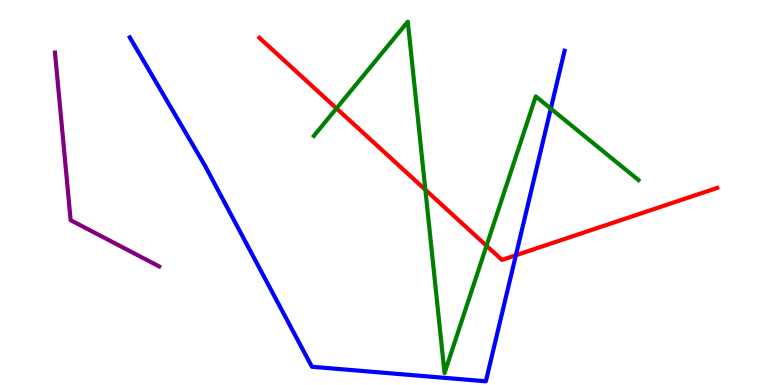[{'lines': ['blue', 'red'], 'intersections': [{'x': 6.66, 'y': 3.37}]}, {'lines': ['green', 'red'], 'intersections': [{'x': 4.34, 'y': 7.19}, {'x': 5.49, 'y': 5.07}, {'x': 6.28, 'y': 3.62}]}, {'lines': ['purple', 'red'], 'intersections': []}, {'lines': ['blue', 'green'], 'intersections': [{'x': 7.11, 'y': 7.18}]}, {'lines': ['blue', 'purple'], 'intersections': []}, {'lines': ['green', 'purple'], 'intersections': []}]